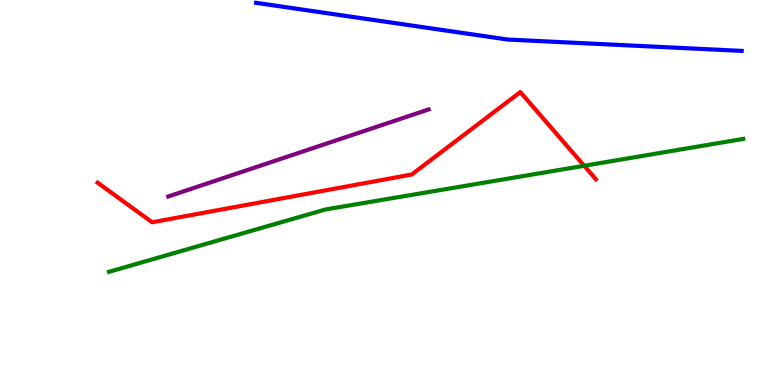[{'lines': ['blue', 'red'], 'intersections': []}, {'lines': ['green', 'red'], 'intersections': [{'x': 7.54, 'y': 5.69}]}, {'lines': ['purple', 'red'], 'intersections': []}, {'lines': ['blue', 'green'], 'intersections': []}, {'lines': ['blue', 'purple'], 'intersections': []}, {'lines': ['green', 'purple'], 'intersections': []}]